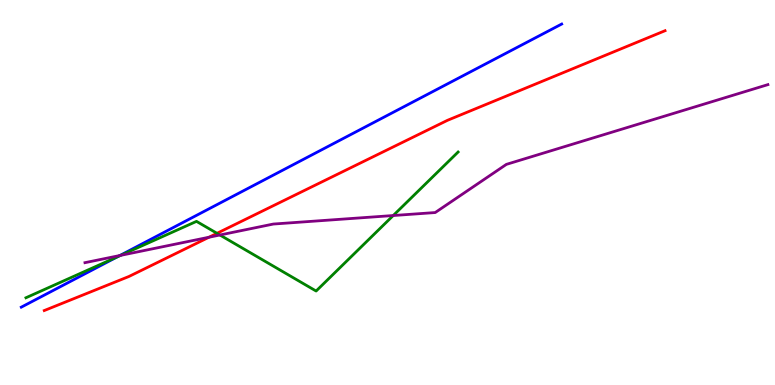[{'lines': ['blue', 'red'], 'intersections': []}, {'lines': ['green', 'red'], 'intersections': [{'x': 2.8, 'y': 3.94}]}, {'lines': ['purple', 'red'], 'intersections': [{'x': 2.7, 'y': 3.84}]}, {'lines': ['blue', 'green'], 'intersections': [{'x': 1.52, 'y': 3.33}]}, {'lines': ['blue', 'purple'], 'intersections': [{'x': 1.55, 'y': 3.36}]}, {'lines': ['green', 'purple'], 'intersections': [{'x': 1.56, 'y': 3.37}, {'x': 2.84, 'y': 3.9}, {'x': 5.07, 'y': 4.4}]}]